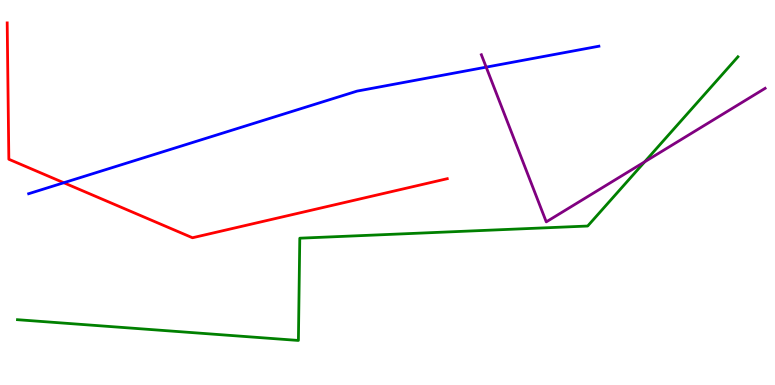[{'lines': ['blue', 'red'], 'intersections': [{'x': 0.823, 'y': 5.25}]}, {'lines': ['green', 'red'], 'intersections': []}, {'lines': ['purple', 'red'], 'intersections': []}, {'lines': ['blue', 'green'], 'intersections': []}, {'lines': ['blue', 'purple'], 'intersections': [{'x': 6.27, 'y': 8.26}]}, {'lines': ['green', 'purple'], 'intersections': [{'x': 8.32, 'y': 5.8}]}]